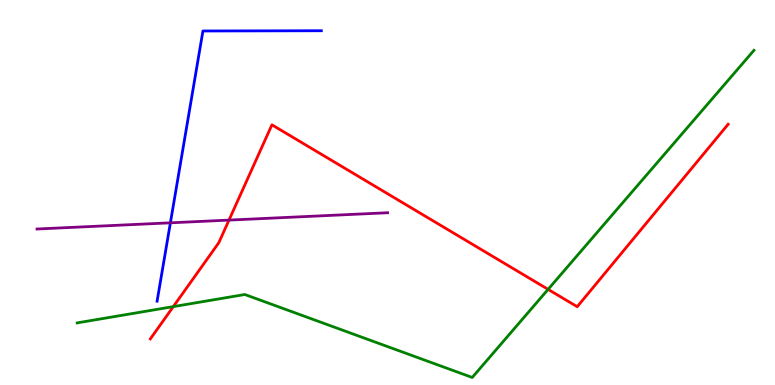[{'lines': ['blue', 'red'], 'intersections': []}, {'lines': ['green', 'red'], 'intersections': [{'x': 2.24, 'y': 2.04}, {'x': 7.07, 'y': 2.48}]}, {'lines': ['purple', 'red'], 'intersections': [{'x': 2.95, 'y': 4.28}]}, {'lines': ['blue', 'green'], 'intersections': []}, {'lines': ['blue', 'purple'], 'intersections': [{'x': 2.2, 'y': 4.21}]}, {'lines': ['green', 'purple'], 'intersections': []}]